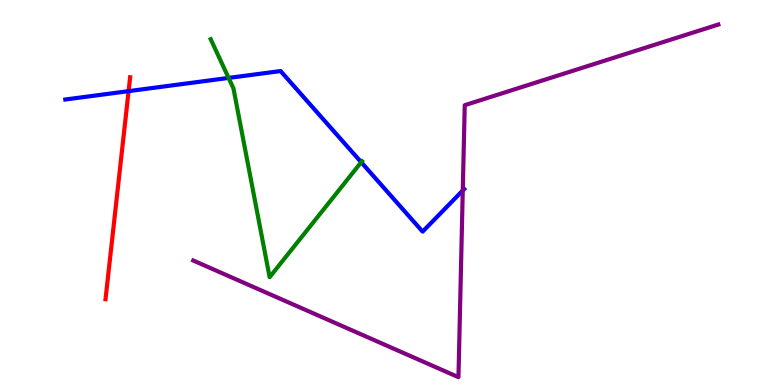[{'lines': ['blue', 'red'], 'intersections': [{'x': 1.66, 'y': 7.63}]}, {'lines': ['green', 'red'], 'intersections': []}, {'lines': ['purple', 'red'], 'intersections': []}, {'lines': ['blue', 'green'], 'intersections': [{'x': 2.95, 'y': 7.98}, {'x': 4.66, 'y': 5.79}]}, {'lines': ['blue', 'purple'], 'intersections': [{'x': 5.97, 'y': 5.05}]}, {'lines': ['green', 'purple'], 'intersections': []}]